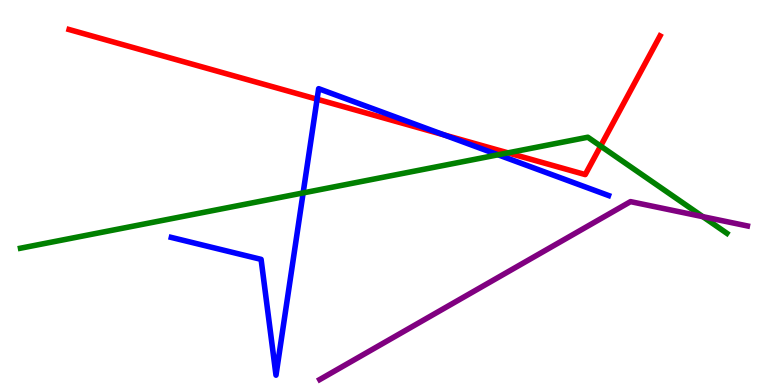[{'lines': ['blue', 'red'], 'intersections': [{'x': 4.09, 'y': 7.42}, {'x': 5.73, 'y': 6.5}]}, {'lines': ['green', 'red'], 'intersections': [{'x': 6.55, 'y': 6.03}, {'x': 7.75, 'y': 6.21}]}, {'lines': ['purple', 'red'], 'intersections': []}, {'lines': ['blue', 'green'], 'intersections': [{'x': 3.91, 'y': 4.99}, {'x': 6.43, 'y': 5.98}]}, {'lines': ['blue', 'purple'], 'intersections': []}, {'lines': ['green', 'purple'], 'intersections': [{'x': 9.07, 'y': 4.37}]}]